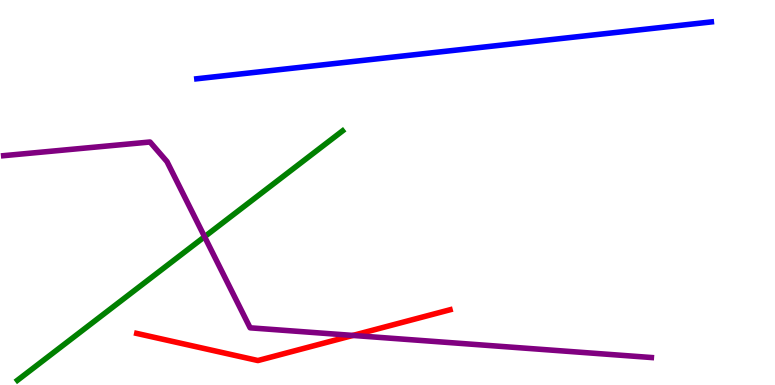[{'lines': ['blue', 'red'], 'intersections': []}, {'lines': ['green', 'red'], 'intersections': []}, {'lines': ['purple', 'red'], 'intersections': [{'x': 4.55, 'y': 1.29}]}, {'lines': ['blue', 'green'], 'intersections': []}, {'lines': ['blue', 'purple'], 'intersections': []}, {'lines': ['green', 'purple'], 'intersections': [{'x': 2.64, 'y': 3.85}]}]